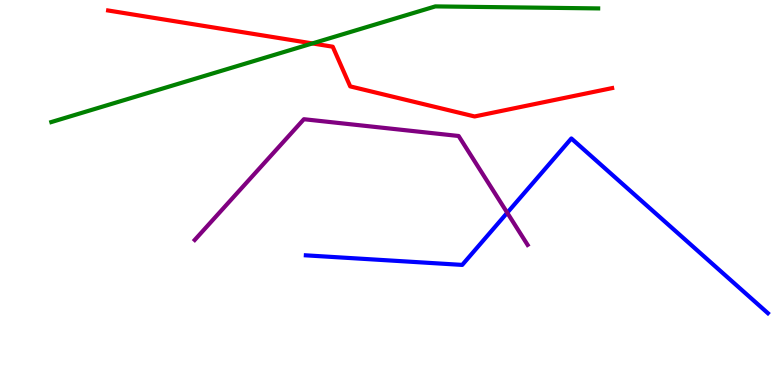[{'lines': ['blue', 'red'], 'intersections': []}, {'lines': ['green', 'red'], 'intersections': [{'x': 4.03, 'y': 8.87}]}, {'lines': ['purple', 'red'], 'intersections': []}, {'lines': ['blue', 'green'], 'intersections': []}, {'lines': ['blue', 'purple'], 'intersections': [{'x': 6.55, 'y': 4.47}]}, {'lines': ['green', 'purple'], 'intersections': []}]